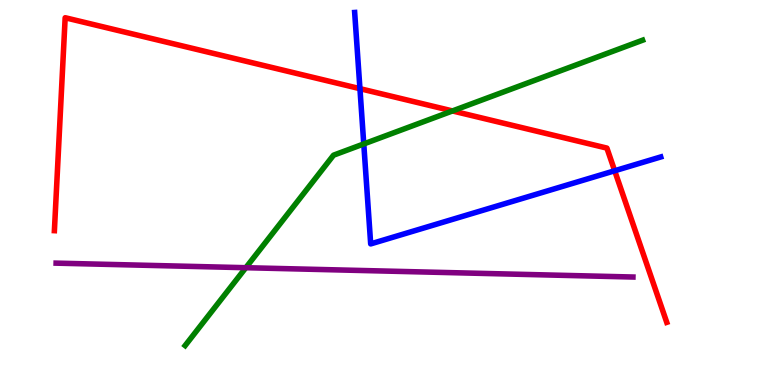[{'lines': ['blue', 'red'], 'intersections': [{'x': 4.64, 'y': 7.7}, {'x': 7.93, 'y': 5.56}]}, {'lines': ['green', 'red'], 'intersections': [{'x': 5.84, 'y': 7.12}]}, {'lines': ['purple', 'red'], 'intersections': []}, {'lines': ['blue', 'green'], 'intersections': [{'x': 4.69, 'y': 6.26}]}, {'lines': ['blue', 'purple'], 'intersections': []}, {'lines': ['green', 'purple'], 'intersections': [{'x': 3.17, 'y': 3.05}]}]